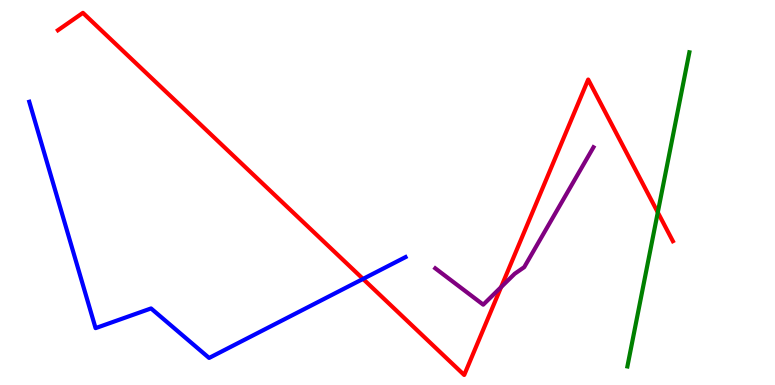[{'lines': ['blue', 'red'], 'intersections': [{'x': 4.68, 'y': 2.76}]}, {'lines': ['green', 'red'], 'intersections': [{'x': 8.49, 'y': 4.48}]}, {'lines': ['purple', 'red'], 'intersections': [{'x': 6.47, 'y': 2.54}]}, {'lines': ['blue', 'green'], 'intersections': []}, {'lines': ['blue', 'purple'], 'intersections': []}, {'lines': ['green', 'purple'], 'intersections': []}]